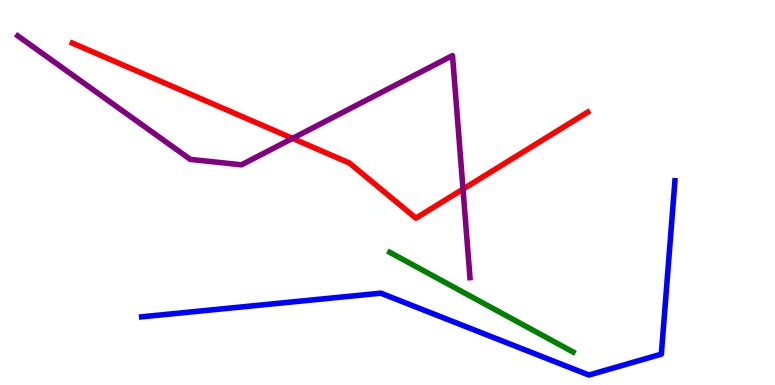[{'lines': ['blue', 'red'], 'intersections': []}, {'lines': ['green', 'red'], 'intersections': []}, {'lines': ['purple', 'red'], 'intersections': [{'x': 3.77, 'y': 6.41}, {'x': 5.97, 'y': 5.09}]}, {'lines': ['blue', 'green'], 'intersections': []}, {'lines': ['blue', 'purple'], 'intersections': []}, {'lines': ['green', 'purple'], 'intersections': []}]